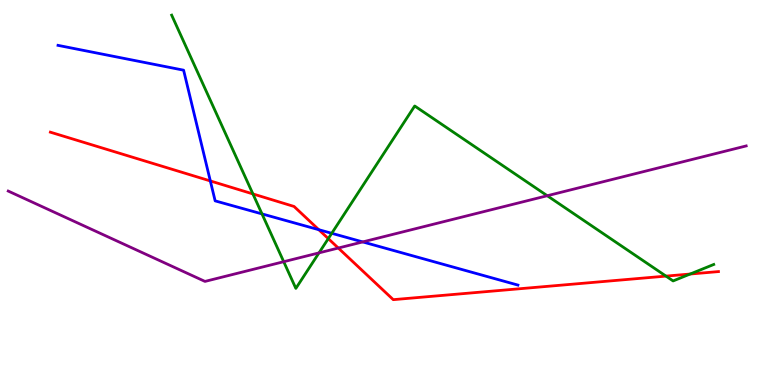[{'lines': ['blue', 'red'], 'intersections': [{'x': 2.71, 'y': 5.3}, {'x': 4.11, 'y': 4.03}]}, {'lines': ['green', 'red'], 'intersections': [{'x': 3.26, 'y': 4.96}, {'x': 4.24, 'y': 3.8}, {'x': 8.59, 'y': 2.83}, {'x': 8.91, 'y': 2.88}]}, {'lines': ['purple', 'red'], 'intersections': [{'x': 4.37, 'y': 3.56}]}, {'lines': ['blue', 'green'], 'intersections': [{'x': 3.38, 'y': 4.44}, {'x': 4.28, 'y': 3.94}]}, {'lines': ['blue', 'purple'], 'intersections': [{'x': 4.68, 'y': 3.72}]}, {'lines': ['green', 'purple'], 'intersections': [{'x': 3.66, 'y': 3.2}, {'x': 4.12, 'y': 3.43}, {'x': 7.06, 'y': 4.92}]}]